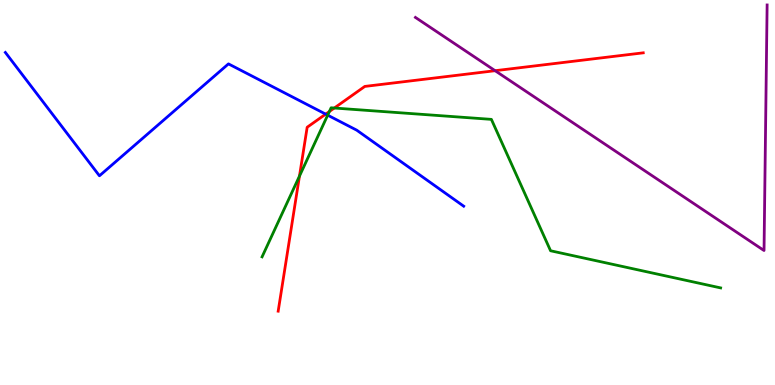[{'lines': ['blue', 'red'], 'intersections': [{'x': 4.2, 'y': 7.04}]}, {'lines': ['green', 'red'], 'intersections': [{'x': 3.86, 'y': 5.43}, {'x': 4.25, 'y': 7.1}, {'x': 4.31, 'y': 7.19}]}, {'lines': ['purple', 'red'], 'intersections': [{'x': 6.39, 'y': 8.16}]}, {'lines': ['blue', 'green'], 'intersections': [{'x': 4.23, 'y': 7.01}]}, {'lines': ['blue', 'purple'], 'intersections': []}, {'lines': ['green', 'purple'], 'intersections': []}]